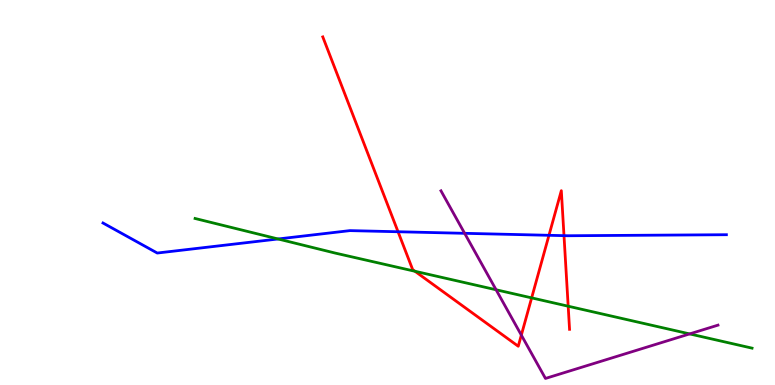[{'lines': ['blue', 'red'], 'intersections': [{'x': 5.14, 'y': 3.98}, {'x': 7.08, 'y': 3.89}, {'x': 7.28, 'y': 3.88}]}, {'lines': ['green', 'red'], 'intersections': [{'x': 5.35, 'y': 2.95}, {'x': 6.86, 'y': 2.26}, {'x': 7.33, 'y': 2.05}]}, {'lines': ['purple', 'red'], 'intersections': [{'x': 6.73, 'y': 1.3}]}, {'lines': ['blue', 'green'], 'intersections': [{'x': 3.59, 'y': 3.79}]}, {'lines': ['blue', 'purple'], 'intersections': [{'x': 6.0, 'y': 3.94}]}, {'lines': ['green', 'purple'], 'intersections': [{'x': 6.4, 'y': 2.47}, {'x': 8.9, 'y': 1.33}]}]